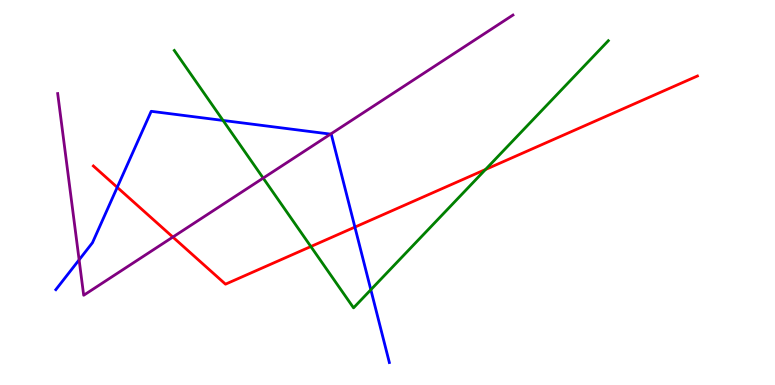[{'lines': ['blue', 'red'], 'intersections': [{'x': 1.51, 'y': 5.13}, {'x': 4.58, 'y': 4.1}]}, {'lines': ['green', 'red'], 'intersections': [{'x': 4.01, 'y': 3.6}, {'x': 6.26, 'y': 5.6}]}, {'lines': ['purple', 'red'], 'intersections': [{'x': 2.23, 'y': 3.84}]}, {'lines': ['blue', 'green'], 'intersections': [{'x': 2.88, 'y': 6.87}, {'x': 4.78, 'y': 2.47}]}, {'lines': ['blue', 'purple'], 'intersections': [{'x': 1.02, 'y': 3.25}, {'x': 4.27, 'y': 6.52}]}, {'lines': ['green', 'purple'], 'intersections': [{'x': 3.4, 'y': 5.37}]}]